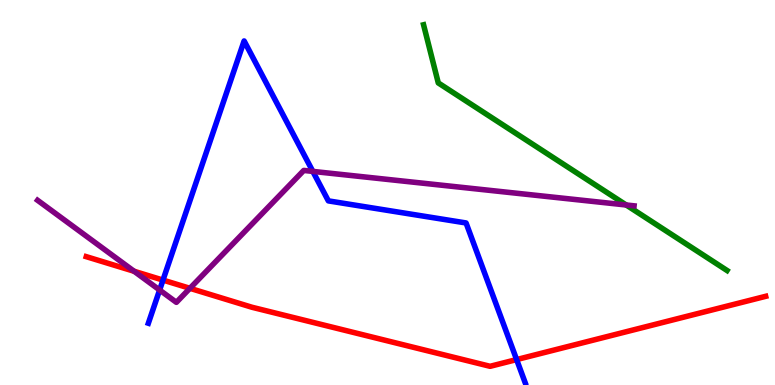[{'lines': ['blue', 'red'], 'intersections': [{'x': 2.1, 'y': 2.72}, {'x': 6.67, 'y': 0.66}]}, {'lines': ['green', 'red'], 'intersections': []}, {'lines': ['purple', 'red'], 'intersections': [{'x': 1.73, 'y': 2.95}, {'x': 2.45, 'y': 2.51}]}, {'lines': ['blue', 'green'], 'intersections': []}, {'lines': ['blue', 'purple'], 'intersections': [{'x': 2.06, 'y': 2.47}, {'x': 4.04, 'y': 5.55}]}, {'lines': ['green', 'purple'], 'intersections': [{'x': 8.08, 'y': 4.68}]}]